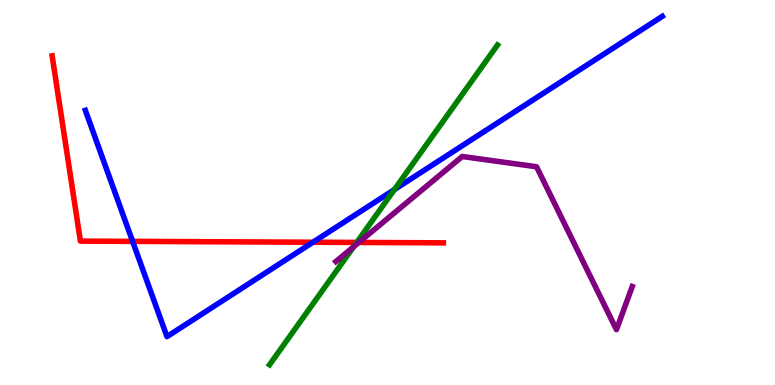[{'lines': ['blue', 'red'], 'intersections': [{'x': 1.71, 'y': 3.73}, {'x': 4.04, 'y': 3.71}]}, {'lines': ['green', 'red'], 'intersections': [{'x': 4.6, 'y': 3.7}]}, {'lines': ['purple', 'red'], 'intersections': [{'x': 4.63, 'y': 3.7}]}, {'lines': ['blue', 'green'], 'intersections': [{'x': 5.09, 'y': 5.08}]}, {'lines': ['blue', 'purple'], 'intersections': []}, {'lines': ['green', 'purple'], 'intersections': [{'x': 4.56, 'y': 3.59}]}]